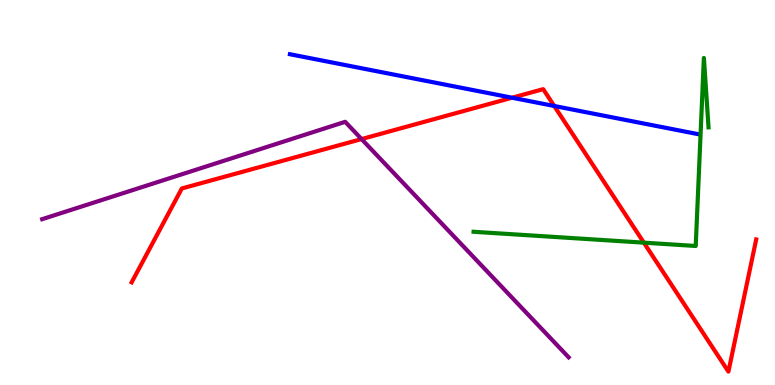[{'lines': ['blue', 'red'], 'intersections': [{'x': 6.61, 'y': 7.46}, {'x': 7.15, 'y': 7.25}]}, {'lines': ['green', 'red'], 'intersections': [{'x': 8.31, 'y': 3.7}]}, {'lines': ['purple', 'red'], 'intersections': [{'x': 4.67, 'y': 6.39}]}, {'lines': ['blue', 'green'], 'intersections': []}, {'lines': ['blue', 'purple'], 'intersections': []}, {'lines': ['green', 'purple'], 'intersections': []}]